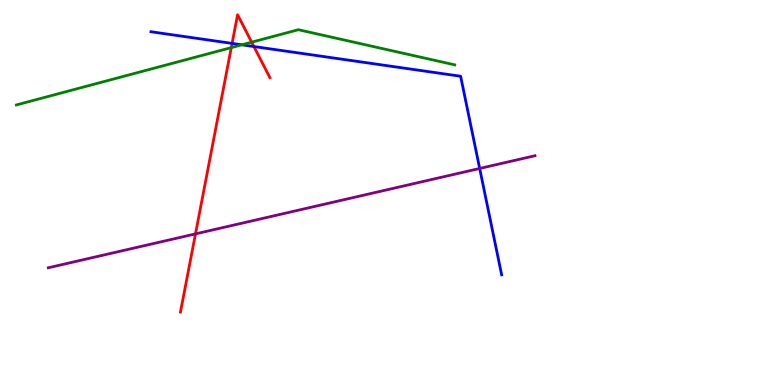[{'lines': ['blue', 'red'], 'intersections': [{'x': 2.99, 'y': 8.87}, {'x': 3.28, 'y': 8.79}]}, {'lines': ['green', 'red'], 'intersections': [{'x': 2.98, 'y': 8.76}, {'x': 3.25, 'y': 8.9}]}, {'lines': ['purple', 'red'], 'intersections': [{'x': 2.52, 'y': 3.92}]}, {'lines': ['blue', 'green'], 'intersections': [{'x': 3.12, 'y': 8.84}]}, {'lines': ['blue', 'purple'], 'intersections': [{'x': 6.19, 'y': 5.62}]}, {'lines': ['green', 'purple'], 'intersections': []}]